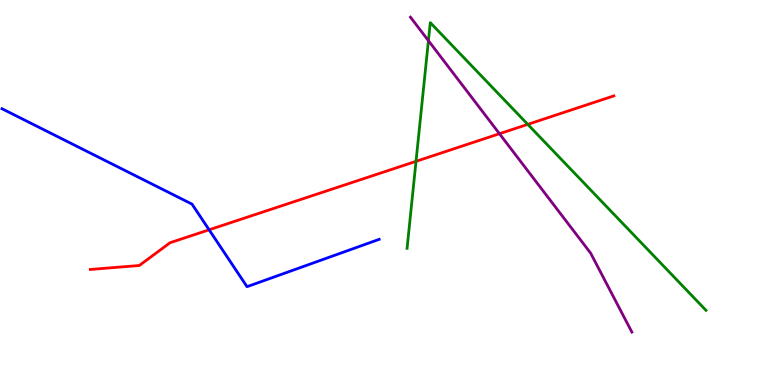[{'lines': ['blue', 'red'], 'intersections': [{'x': 2.7, 'y': 4.03}]}, {'lines': ['green', 'red'], 'intersections': [{'x': 5.37, 'y': 5.81}, {'x': 6.81, 'y': 6.77}]}, {'lines': ['purple', 'red'], 'intersections': [{'x': 6.44, 'y': 6.53}]}, {'lines': ['blue', 'green'], 'intersections': []}, {'lines': ['blue', 'purple'], 'intersections': []}, {'lines': ['green', 'purple'], 'intersections': [{'x': 5.53, 'y': 8.94}]}]